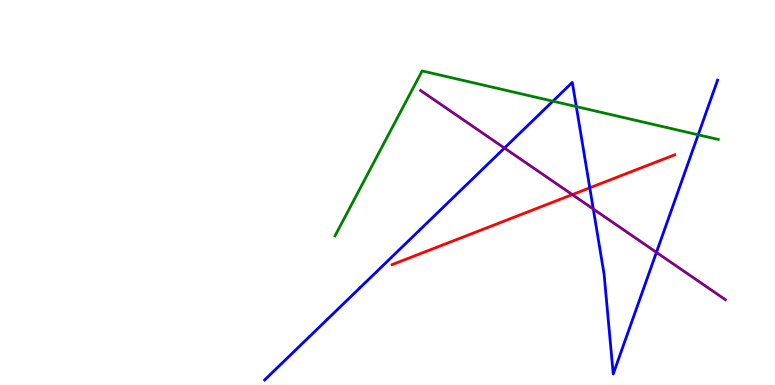[{'lines': ['blue', 'red'], 'intersections': [{'x': 7.61, 'y': 5.12}]}, {'lines': ['green', 'red'], 'intersections': []}, {'lines': ['purple', 'red'], 'intersections': [{'x': 7.38, 'y': 4.95}]}, {'lines': ['blue', 'green'], 'intersections': [{'x': 7.13, 'y': 7.37}, {'x': 7.44, 'y': 7.23}, {'x': 9.01, 'y': 6.5}]}, {'lines': ['blue', 'purple'], 'intersections': [{'x': 6.51, 'y': 6.15}, {'x': 7.66, 'y': 4.57}, {'x': 8.47, 'y': 3.45}]}, {'lines': ['green', 'purple'], 'intersections': []}]